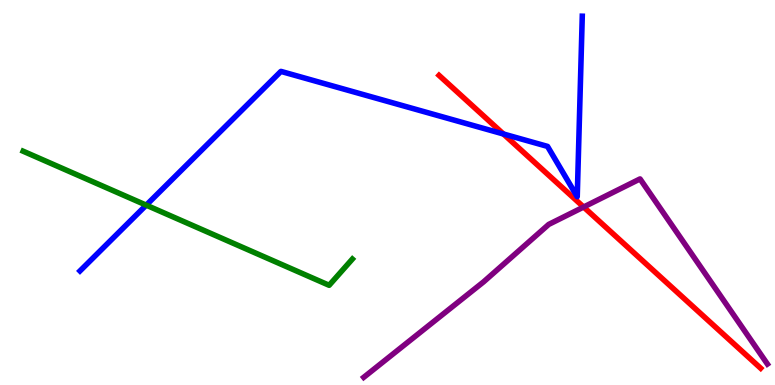[{'lines': ['blue', 'red'], 'intersections': [{'x': 6.5, 'y': 6.52}]}, {'lines': ['green', 'red'], 'intersections': []}, {'lines': ['purple', 'red'], 'intersections': [{'x': 7.53, 'y': 4.62}]}, {'lines': ['blue', 'green'], 'intersections': [{'x': 1.89, 'y': 4.67}]}, {'lines': ['blue', 'purple'], 'intersections': []}, {'lines': ['green', 'purple'], 'intersections': []}]